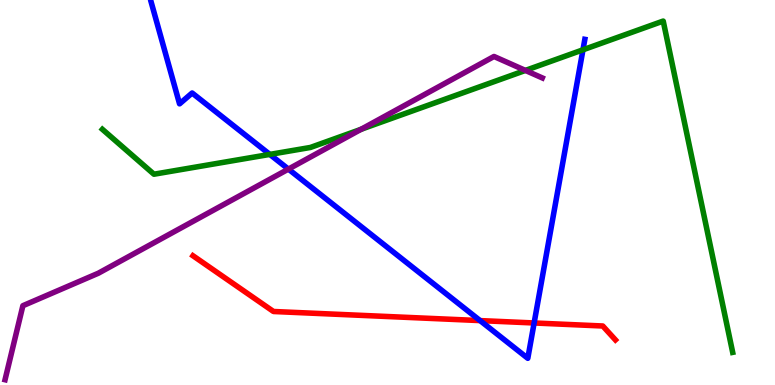[{'lines': ['blue', 'red'], 'intersections': [{'x': 6.19, 'y': 1.67}, {'x': 6.89, 'y': 1.61}]}, {'lines': ['green', 'red'], 'intersections': []}, {'lines': ['purple', 'red'], 'intersections': []}, {'lines': ['blue', 'green'], 'intersections': [{'x': 3.48, 'y': 5.99}, {'x': 7.52, 'y': 8.71}]}, {'lines': ['blue', 'purple'], 'intersections': [{'x': 3.72, 'y': 5.61}]}, {'lines': ['green', 'purple'], 'intersections': [{'x': 4.66, 'y': 6.64}, {'x': 6.78, 'y': 8.17}]}]